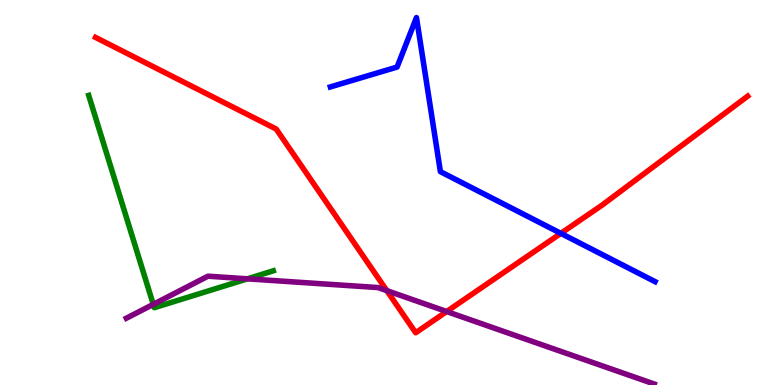[{'lines': ['blue', 'red'], 'intersections': [{'x': 7.24, 'y': 3.94}]}, {'lines': ['green', 'red'], 'intersections': []}, {'lines': ['purple', 'red'], 'intersections': [{'x': 4.99, 'y': 2.45}, {'x': 5.76, 'y': 1.91}]}, {'lines': ['blue', 'green'], 'intersections': []}, {'lines': ['blue', 'purple'], 'intersections': []}, {'lines': ['green', 'purple'], 'intersections': [{'x': 1.98, 'y': 2.09}, {'x': 3.19, 'y': 2.76}]}]